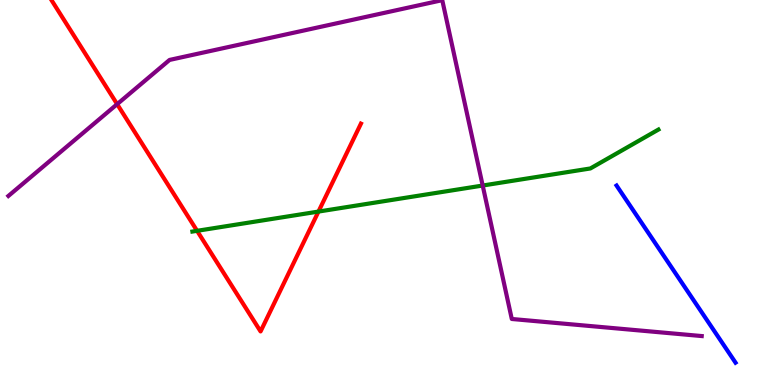[{'lines': ['blue', 'red'], 'intersections': []}, {'lines': ['green', 'red'], 'intersections': [{'x': 2.54, 'y': 4.0}, {'x': 4.11, 'y': 4.5}]}, {'lines': ['purple', 'red'], 'intersections': [{'x': 1.51, 'y': 7.29}]}, {'lines': ['blue', 'green'], 'intersections': []}, {'lines': ['blue', 'purple'], 'intersections': []}, {'lines': ['green', 'purple'], 'intersections': [{'x': 6.23, 'y': 5.18}]}]